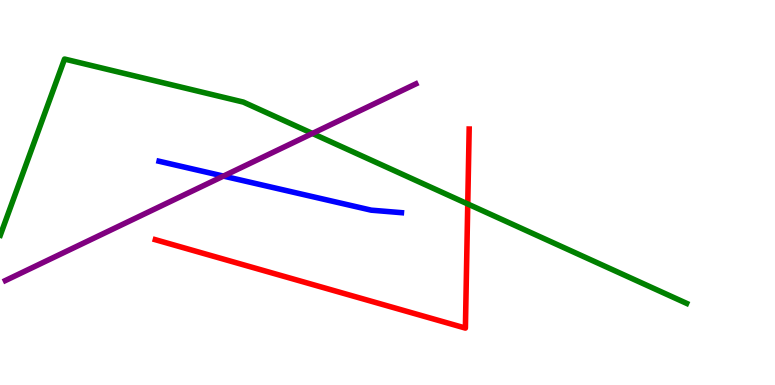[{'lines': ['blue', 'red'], 'intersections': []}, {'lines': ['green', 'red'], 'intersections': [{'x': 6.04, 'y': 4.7}]}, {'lines': ['purple', 'red'], 'intersections': []}, {'lines': ['blue', 'green'], 'intersections': []}, {'lines': ['blue', 'purple'], 'intersections': [{'x': 2.88, 'y': 5.43}]}, {'lines': ['green', 'purple'], 'intersections': [{'x': 4.03, 'y': 6.53}]}]